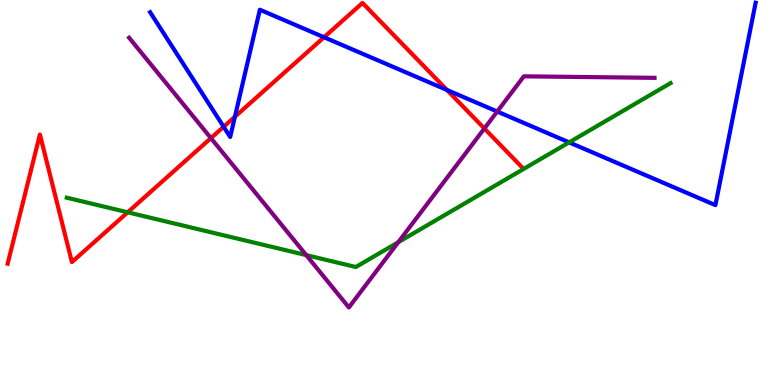[{'lines': ['blue', 'red'], 'intersections': [{'x': 2.89, 'y': 6.71}, {'x': 3.03, 'y': 6.97}, {'x': 4.18, 'y': 9.03}, {'x': 5.77, 'y': 7.66}]}, {'lines': ['green', 'red'], 'intersections': [{'x': 1.65, 'y': 4.49}]}, {'lines': ['purple', 'red'], 'intersections': [{'x': 2.72, 'y': 6.41}, {'x': 6.25, 'y': 6.66}]}, {'lines': ['blue', 'green'], 'intersections': [{'x': 7.34, 'y': 6.3}]}, {'lines': ['blue', 'purple'], 'intersections': [{'x': 6.42, 'y': 7.1}]}, {'lines': ['green', 'purple'], 'intersections': [{'x': 3.95, 'y': 3.37}, {'x': 5.14, 'y': 3.71}]}]